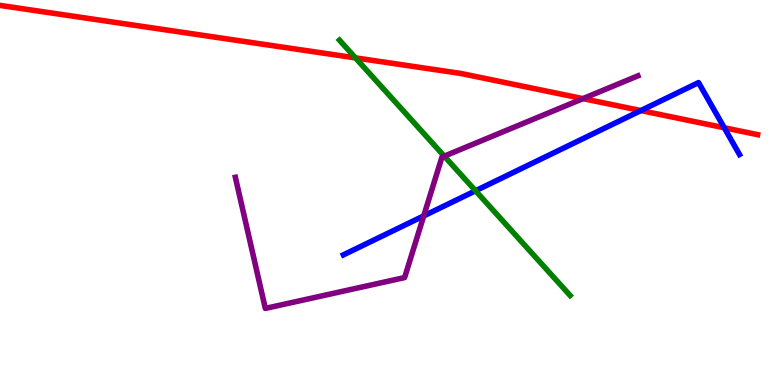[{'lines': ['blue', 'red'], 'intersections': [{'x': 8.27, 'y': 7.13}, {'x': 9.35, 'y': 6.68}]}, {'lines': ['green', 'red'], 'intersections': [{'x': 4.59, 'y': 8.5}]}, {'lines': ['purple', 'red'], 'intersections': [{'x': 7.52, 'y': 7.44}]}, {'lines': ['blue', 'green'], 'intersections': [{'x': 6.14, 'y': 5.04}]}, {'lines': ['blue', 'purple'], 'intersections': [{'x': 5.47, 'y': 4.39}]}, {'lines': ['green', 'purple'], 'intersections': [{'x': 5.73, 'y': 5.94}]}]